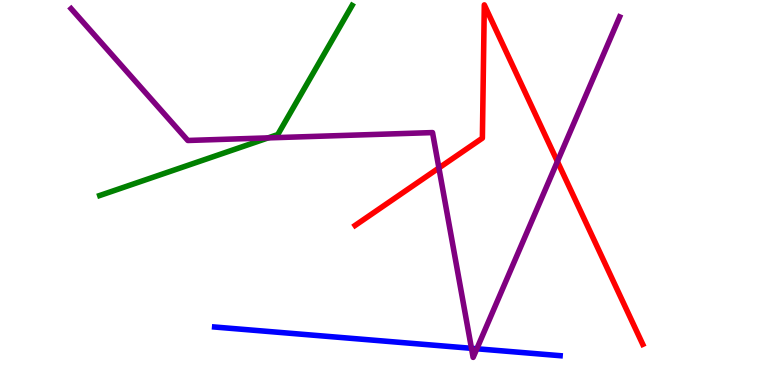[{'lines': ['blue', 'red'], 'intersections': []}, {'lines': ['green', 'red'], 'intersections': []}, {'lines': ['purple', 'red'], 'intersections': [{'x': 5.66, 'y': 5.64}, {'x': 7.19, 'y': 5.81}]}, {'lines': ['blue', 'green'], 'intersections': []}, {'lines': ['blue', 'purple'], 'intersections': [{'x': 6.08, 'y': 0.953}, {'x': 6.15, 'y': 0.941}]}, {'lines': ['green', 'purple'], 'intersections': [{'x': 3.46, 'y': 6.42}]}]